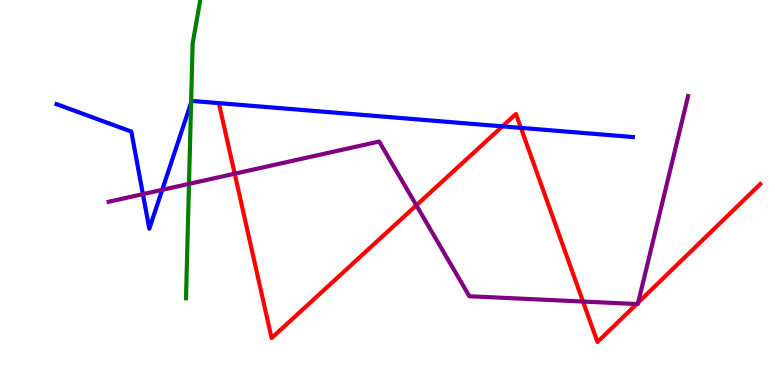[{'lines': ['blue', 'red'], 'intersections': [{'x': 6.48, 'y': 6.72}, {'x': 6.72, 'y': 6.68}]}, {'lines': ['green', 'red'], 'intersections': []}, {'lines': ['purple', 'red'], 'intersections': [{'x': 3.03, 'y': 5.49}, {'x': 5.37, 'y': 4.67}, {'x': 7.52, 'y': 2.17}, {'x': 8.21, 'y': 2.1}, {'x': 8.23, 'y': 2.14}]}, {'lines': ['blue', 'green'], 'intersections': [{'x': 2.47, 'y': 7.33}]}, {'lines': ['blue', 'purple'], 'intersections': [{'x': 1.84, 'y': 4.96}, {'x': 2.09, 'y': 5.07}]}, {'lines': ['green', 'purple'], 'intersections': [{'x': 2.44, 'y': 5.22}]}]